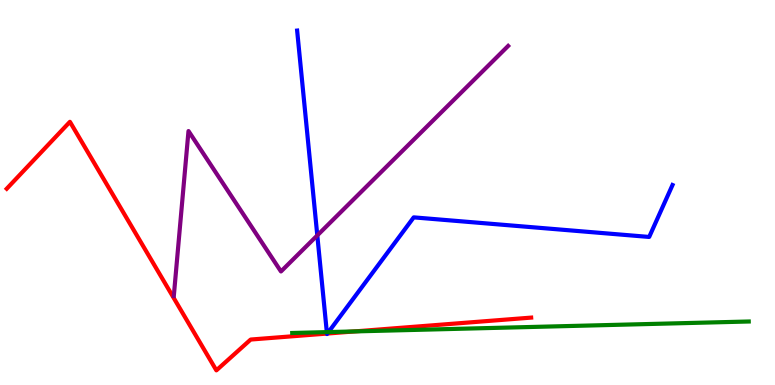[{'lines': ['blue', 'red'], 'intersections': [{'x': 4.22, 'y': 1.34}, {'x': 4.22, 'y': 1.34}]}, {'lines': ['green', 'red'], 'intersections': [{'x': 4.58, 'y': 1.39}]}, {'lines': ['purple', 'red'], 'intersections': []}, {'lines': ['blue', 'green'], 'intersections': [{'x': 4.22, 'y': 1.37}, {'x': 4.24, 'y': 1.37}]}, {'lines': ['blue', 'purple'], 'intersections': [{'x': 4.09, 'y': 3.89}]}, {'lines': ['green', 'purple'], 'intersections': []}]